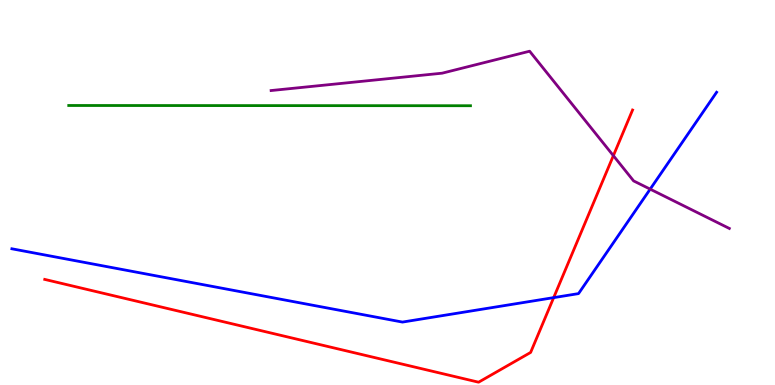[{'lines': ['blue', 'red'], 'intersections': [{'x': 7.14, 'y': 2.27}]}, {'lines': ['green', 'red'], 'intersections': []}, {'lines': ['purple', 'red'], 'intersections': [{'x': 7.91, 'y': 5.96}]}, {'lines': ['blue', 'green'], 'intersections': []}, {'lines': ['blue', 'purple'], 'intersections': [{'x': 8.39, 'y': 5.09}]}, {'lines': ['green', 'purple'], 'intersections': []}]